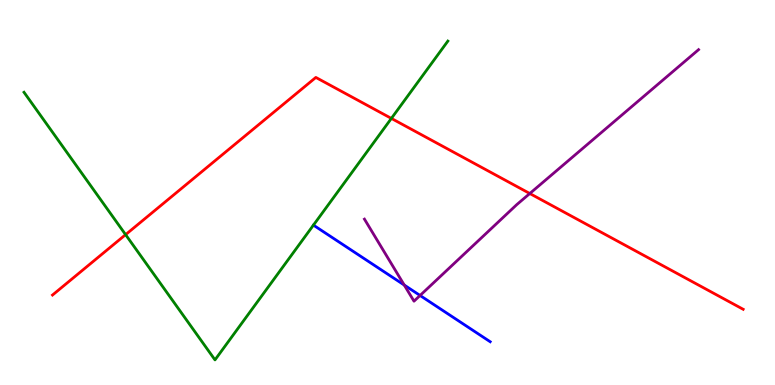[{'lines': ['blue', 'red'], 'intersections': []}, {'lines': ['green', 'red'], 'intersections': [{'x': 1.62, 'y': 3.91}, {'x': 5.05, 'y': 6.92}]}, {'lines': ['purple', 'red'], 'intersections': [{'x': 6.84, 'y': 4.97}]}, {'lines': ['blue', 'green'], 'intersections': []}, {'lines': ['blue', 'purple'], 'intersections': [{'x': 5.22, 'y': 2.6}, {'x': 5.42, 'y': 2.33}]}, {'lines': ['green', 'purple'], 'intersections': []}]